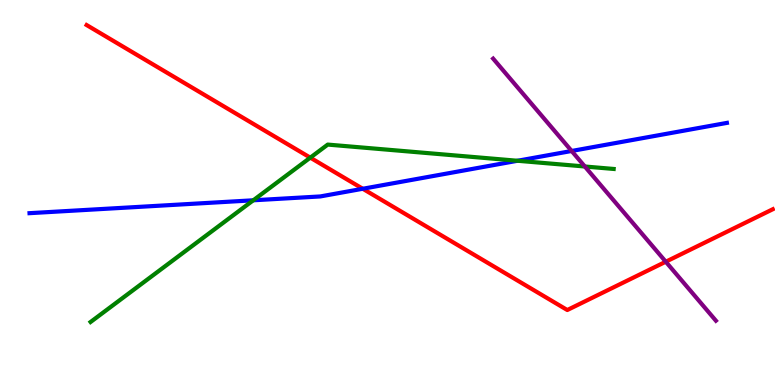[{'lines': ['blue', 'red'], 'intersections': [{'x': 4.68, 'y': 5.1}]}, {'lines': ['green', 'red'], 'intersections': [{'x': 4.0, 'y': 5.91}]}, {'lines': ['purple', 'red'], 'intersections': [{'x': 8.59, 'y': 3.2}]}, {'lines': ['blue', 'green'], 'intersections': [{'x': 3.27, 'y': 4.8}, {'x': 6.68, 'y': 5.82}]}, {'lines': ['blue', 'purple'], 'intersections': [{'x': 7.38, 'y': 6.08}]}, {'lines': ['green', 'purple'], 'intersections': [{'x': 7.55, 'y': 5.68}]}]